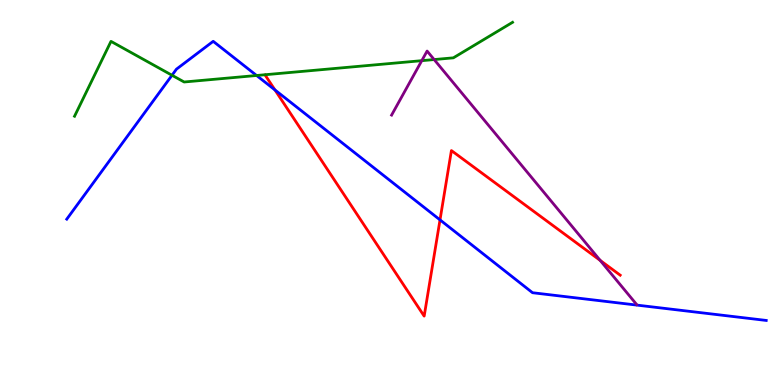[{'lines': ['blue', 'red'], 'intersections': [{'x': 3.55, 'y': 7.66}, {'x': 5.68, 'y': 4.29}]}, {'lines': ['green', 'red'], 'intersections': []}, {'lines': ['purple', 'red'], 'intersections': [{'x': 7.74, 'y': 3.24}]}, {'lines': ['blue', 'green'], 'intersections': [{'x': 2.22, 'y': 8.05}, {'x': 3.31, 'y': 8.04}]}, {'lines': ['blue', 'purple'], 'intersections': []}, {'lines': ['green', 'purple'], 'intersections': [{'x': 5.44, 'y': 8.42}, {'x': 5.6, 'y': 8.45}]}]